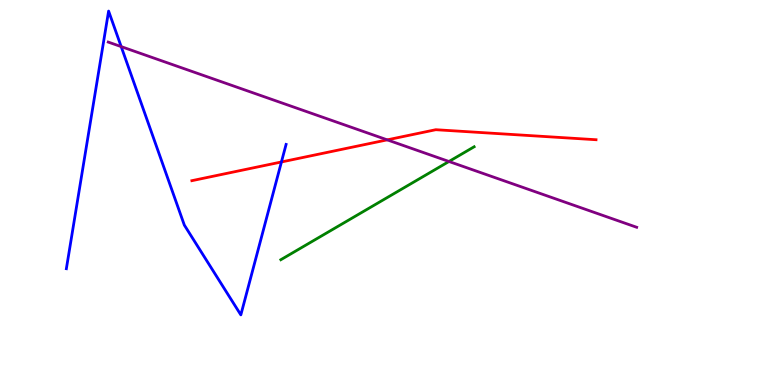[{'lines': ['blue', 'red'], 'intersections': [{'x': 3.63, 'y': 5.79}]}, {'lines': ['green', 'red'], 'intersections': []}, {'lines': ['purple', 'red'], 'intersections': [{'x': 5.0, 'y': 6.37}]}, {'lines': ['blue', 'green'], 'intersections': []}, {'lines': ['blue', 'purple'], 'intersections': [{'x': 1.56, 'y': 8.79}]}, {'lines': ['green', 'purple'], 'intersections': [{'x': 5.79, 'y': 5.81}]}]